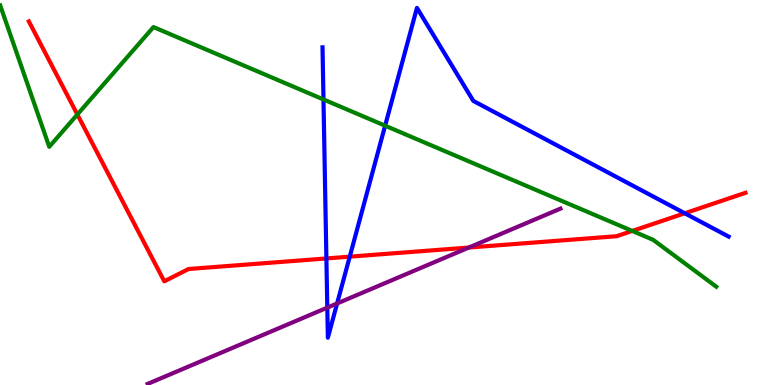[{'lines': ['blue', 'red'], 'intersections': [{'x': 4.21, 'y': 3.29}, {'x': 4.51, 'y': 3.33}, {'x': 8.84, 'y': 4.46}]}, {'lines': ['green', 'red'], 'intersections': [{'x': 0.998, 'y': 7.03}, {'x': 8.16, 'y': 4.0}]}, {'lines': ['purple', 'red'], 'intersections': [{'x': 6.05, 'y': 3.57}]}, {'lines': ['blue', 'green'], 'intersections': [{'x': 4.17, 'y': 7.42}, {'x': 4.97, 'y': 6.73}]}, {'lines': ['blue', 'purple'], 'intersections': [{'x': 4.22, 'y': 2.01}, {'x': 4.35, 'y': 2.12}]}, {'lines': ['green', 'purple'], 'intersections': []}]